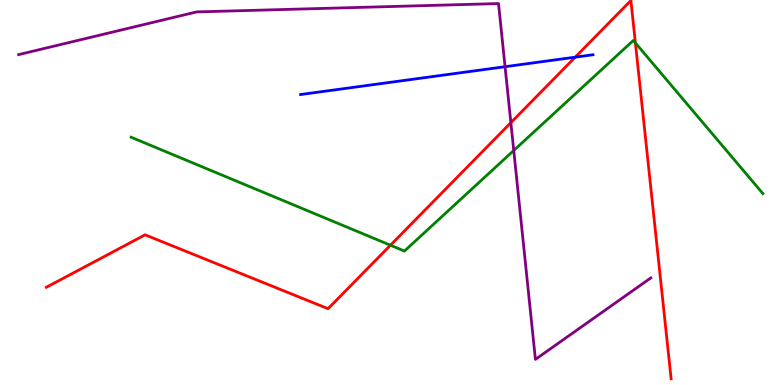[{'lines': ['blue', 'red'], 'intersections': [{'x': 7.42, 'y': 8.52}]}, {'lines': ['green', 'red'], 'intersections': [{'x': 5.04, 'y': 3.63}, {'x': 8.2, 'y': 8.89}]}, {'lines': ['purple', 'red'], 'intersections': [{'x': 6.59, 'y': 6.81}]}, {'lines': ['blue', 'green'], 'intersections': []}, {'lines': ['blue', 'purple'], 'intersections': [{'x': 6.52, 'y': 8.27}]}, {'lines': ['green', 'purple'], 'intersections': [{'x': 6.63, 'y': 6.09}]}]